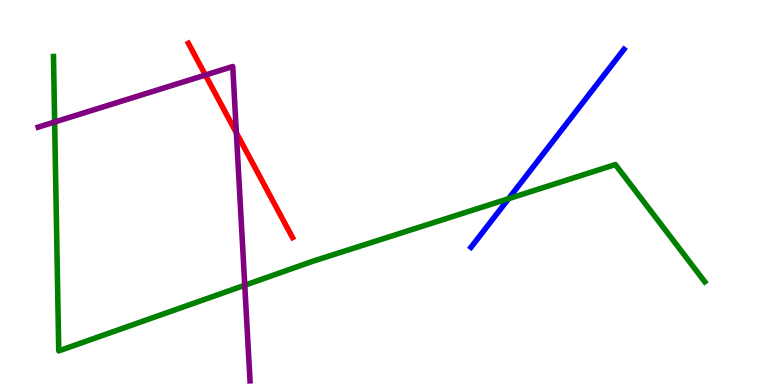[{'lines': ['blue', 'red'], 'intersections': []}, {'lines': ['green', 'red'], 'intersections': []}, {'lines': ['purple', 'red'], 'intersections': [{'x': 2.65, 'y': 8.05}, {'x': 3.05, 'y': 6.55}]}, {'lines': ['blue', 'green'], 'intersections': [{'x': 6.56, 'y': 4.84}]}, {'lines': ['blue', 'purple'], 'intersections': []}, {'lines': ['green', 'purple'], 'intersections': [{'x': 0.705, 'y': 6.83}, {'x': 3.16, 'y': 2.59}]}]